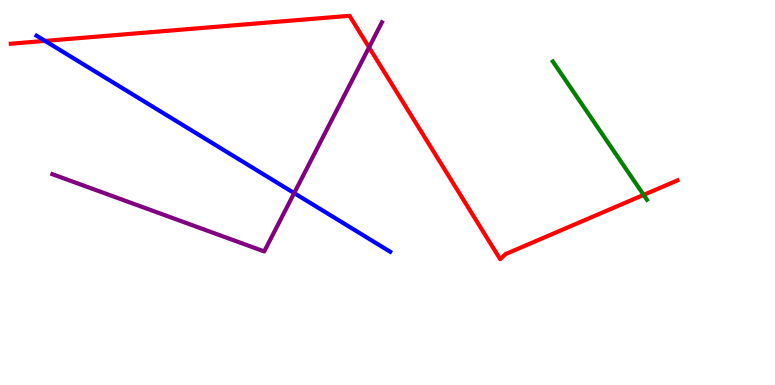[{'lines': ['blue', 'red'], 'intersections': [{'x': 0.582, 'y': 8.94}]}, {'lines': ['green', 'red'], 'intersections': [{'x': 8.31, 'y': 4.94}]}, {'lines': ['purple', 'red'], 'intersections': [{'x': 4.76, 'y': 8.77}]}, {'lines': ['blue', 'green'], 'intersections': []}, {'lines': ['blue', 'purple'], 'intersections': [{'x': 3.8, 'y': 4.98}]}, {'lines': ['green', 'purple'], 'intersections': []}]